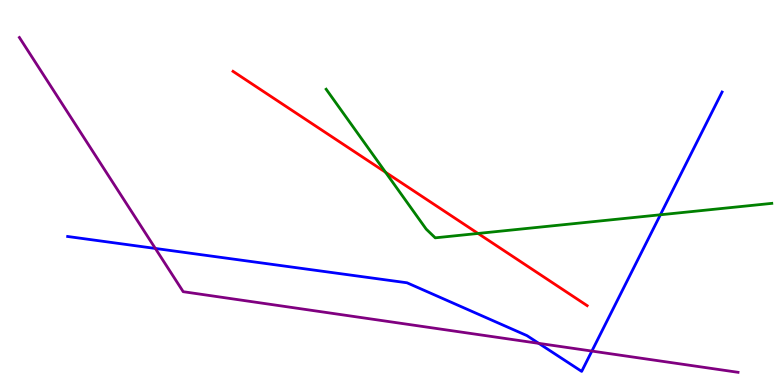[{'lines': ['blue', 'red'], 'intersections': []}, {'lines': ['green', 'red'], 'intersections': [{'x': 4.97, 'y': 5.53}, {'x': 6.17, 'y': 3.94}]}, {'lines': ['purple', 'red'], 'intersections': []}, {'lines': ['blue', 'green'], 'intersections': [{'x': 8.52, 'y': 4.42}]}, {'lines': ['blue', 'purple'], 'intersections': [{'x': 2.0, 'y': 3.55}, {'x': 6.95, 'y': 1.08}, {'x': 7.64, 'y': 0.881}]}, {'lines': ['green', 'purple'], 'intersections': []}]